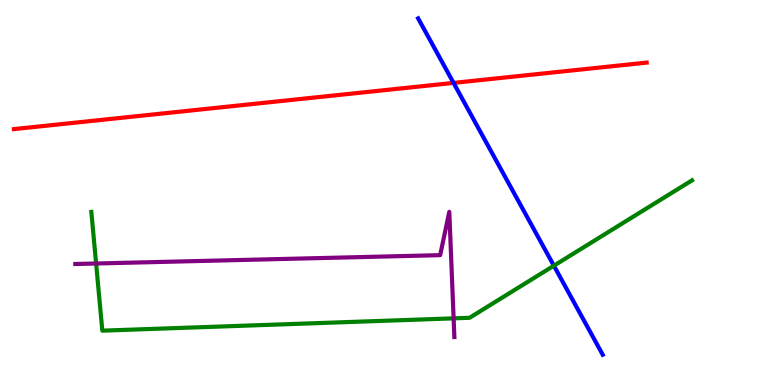[{'lines': ['blue', 'red'], 'intersections': [{'x': 5.85, 'y': 7.85}]}, {'lines': ['green', 'red'], 'intersections': []}, {'lines': ['purple', 'red'], 'intersections': []}, {'lines': ['blue', 'green'], 'intersections': [{'x': 7.15, 'y': 3.1}]}, {'lines': ['blue', 'purple'], 'intersections': []}, {'lines': ['green', 'purple'], 'intersections': [{'x': 1.24, 'y': 3.16}, {'x': 5.85, 'y': 1.73}]}]